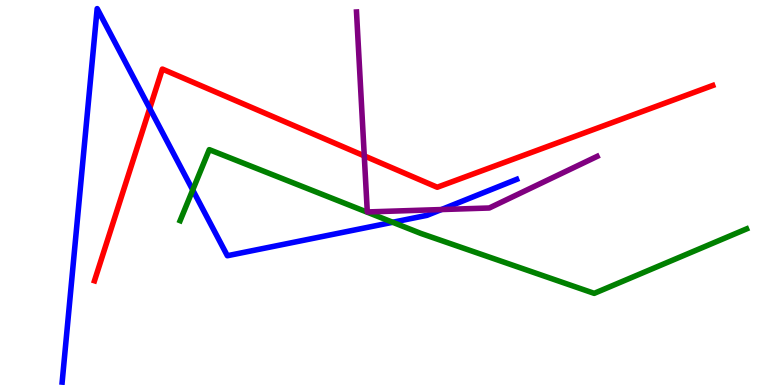[{'lines': ['blue', 'red'], 'intersections': [{'x': 1.93, 'y': 7.18}]}, {'lines': ['green', 'red'], 'intersections': []}, {'lines': ['purple', 'red'], 'intersections': [{'x': 4.7, 'y': 5.95}]}, {'lines': ['blue', 'green'], 'intersections': [{'x': 2.49, 'y': 5.07}, {'x': 5.07, 'y': 4.23}]}, {'lines': ['blue', 'purple'], 'intersections': [{'x': 5.7, 'y': 4.56}]}, {'lines': ['green', 'purple'], 'intersections': []}]